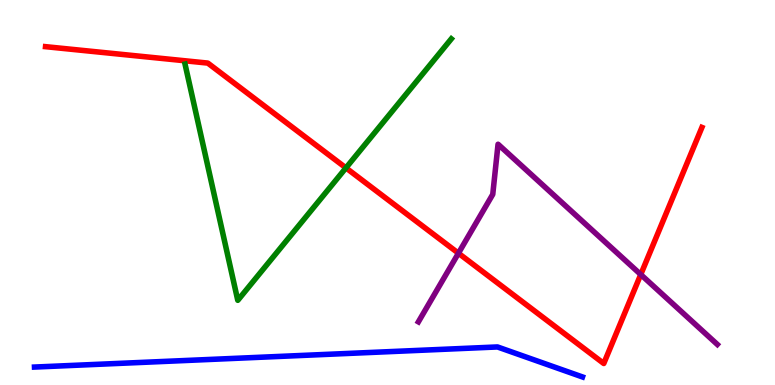[{'lines': ['blue', 'red'], 'intersections': []}, {'lines': ['green', 'red'], 'intersections': [{'x': 4.46, 'y': 5.64}]}, {'lines': ['purple', 'red'], 'intersections': [{'x': 5.92, 'y': 3.42}, {'x': 8.27, 'y': 2.87}]}, {'lines': ['blue', 'green'], 'intersections': []}, {'lines': ['blue', 'purple'], 'intersections': []}, {'lines': ['green', 'purple'], 'intersections': []}]